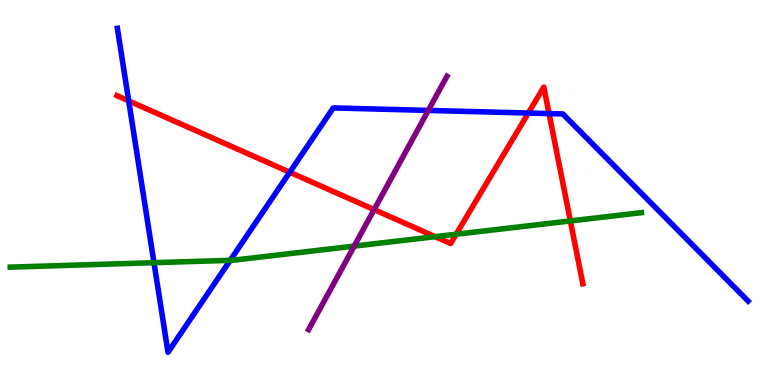[{'lines': ['blue', 'red'], 'intersections': [{'x': 1.66, 'y': 7.38}, {'x': 3.74, 'y': 5.53}, {'x': 6.82, 'y': 7.06}, {'x': 7.08, 'y': 7.05}]}, {'lines': ['green', 'red'], 'intersections': [{'x': 5.62, 'y': 3.85}, {'x': 5.89, 'y': 3.92}, {'x': 7.36, 'y': 4.26}]}, {'lines': ['purple', 'red'], 'intersections': [{'x': 4.83, 'y': 4.56}]}, {'lines': ['blue', 'green'], 'intersections': [{'x': 1.99, 'y': 3.18}, {'x': 2.97, 'y': 3.24}]}, {'lines': ['blue', 'purple'], 'intersections': [{'x': 5.53, 'y': 7.13}]}, {'lines': ['green', 'purple'], 'intersections': [{'x': 4.57, 'y': 3.61}]}]